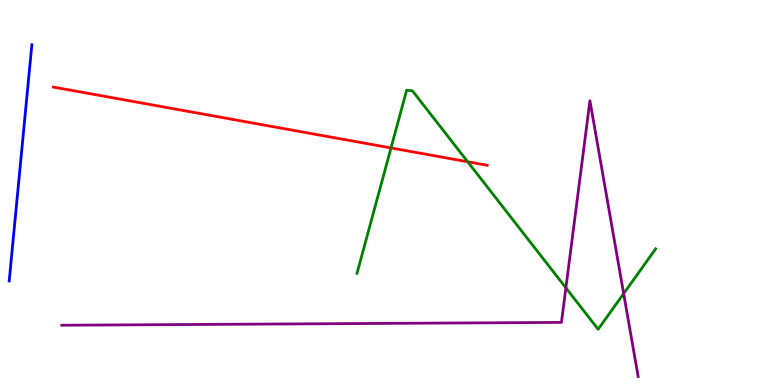[{'lines': ['blue', 'red'], 'intersections': []}, {'lines': ['green', 'red'], 'intersections': [{'x': 5.05, 'y': 6.16}, {'x': 6.03, 'y': 5.8}]}, {'lines': ['purple', 'red'], 'intersections': []}, {'lines': ['blue', 'green'], 'intersections': []}, {'lines': ['blue', 'purple'], 'intersections': []}, {'lines': ['green', 'purple'], 'intersections': [{'x': 7.3, 'y': 2.52}, {'x': 8.05, 'y': 2.37}]}]